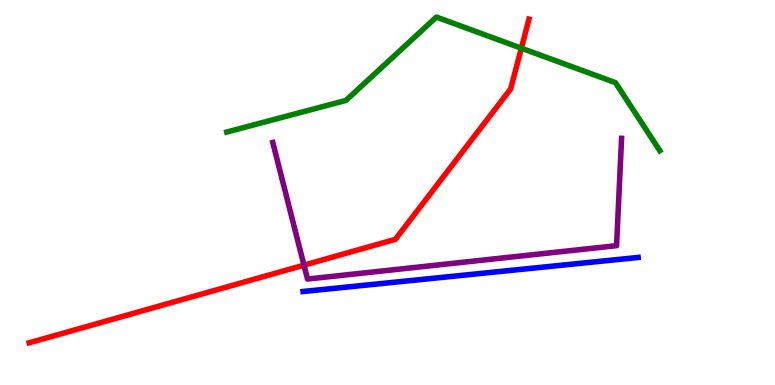[{'lines': ['blue', 'red'], 'intersections': []}, {'lines': ['green', 'red'], 'intersections': [{'x': 6.73, 'y': 8.75}]}, {'lines': ['purple', 'red'], 'intersections': [{'x': 3.92, 'y': 3.11}]}, {'lines': ['blue', 'green'], 'intersections': []}, {'lines': ['blue', 'purple'], 'intersections': []}, {'lines': ['green', 'purple'], 'intersections': []}]